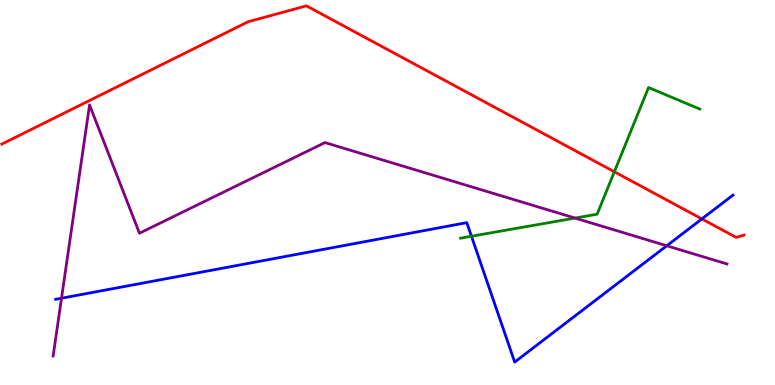[{'lines': ['blue', 'red'], 'intersections': [{'x': 9.06, 'y': 4.31}]}, {'lines': ['green', 'red'], 'intersections': [{'x': 7.93, 'y': 5.54}]}, {'lines': ['purple', 'red'], 'intersections': []}, {'lines': ['blue', 'green'], 'intersections': [{'x': 6.08, 'y': 3.86}]}, {'lines': ['blue', 'purple'], 'intersections': [{'x': 0.794, 'y': 2.25}, {'x': 8.6, 'y': 3.62}]}, {'lines': ['green', 'purple'], 'intersections': [{'x': 7.42, 'y': 4.34}]}]